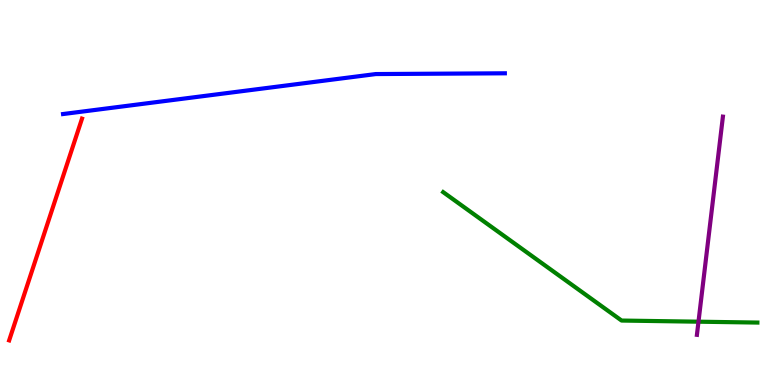[{'lines': ['blue', 'red'], 'intersections': []}, {'lines': ['green', 'red'], 'intersections': []}, {'lines': ['purple', 'red'], 'intersections': []}, {'lines': ['blue', 'green'], 'intersections': []}, {'lines': ['blue', 'purple'], 'intersections': []}, {'lines': ['green', 'purple'], 'intersections': [{'x': 9.01, 'y': 1.64}]}]